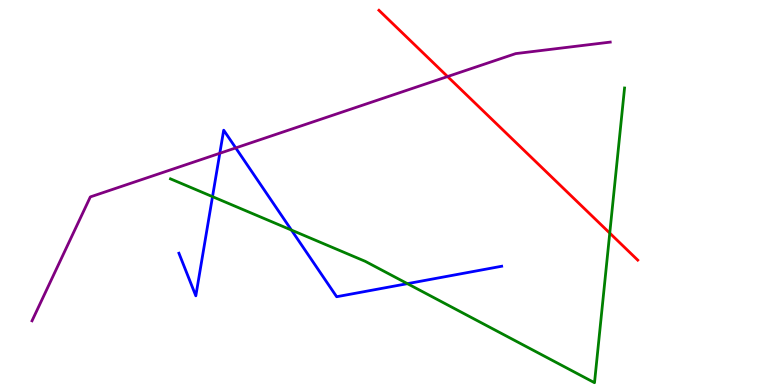[{'lines': ['blue', 'red'], 'intersections': []}, {'lines': ['green', 'red'], 'intersections': [{'x': 7.87, 'y': 3.95}]}, {'lines': ['purple', 'red'], 'intersections': [{'x': 5.78, 'y': 8.01}]}, {'lines': ['blue', 'green'], 'intersections': [{'x': 2.74, 'y': 4.89}, {'x': 3.76, 'y': 4.02}, {'x': 5.26, 'y': 2.63}]}, {'lines': ['blue', 'purple'], 'intersections': [{'x': 2.84, 'y': 6.02}, {'x': 3.04, 'y': 6.16}]}, {'lines': ['green', 'purple'], 'intersections': []}]